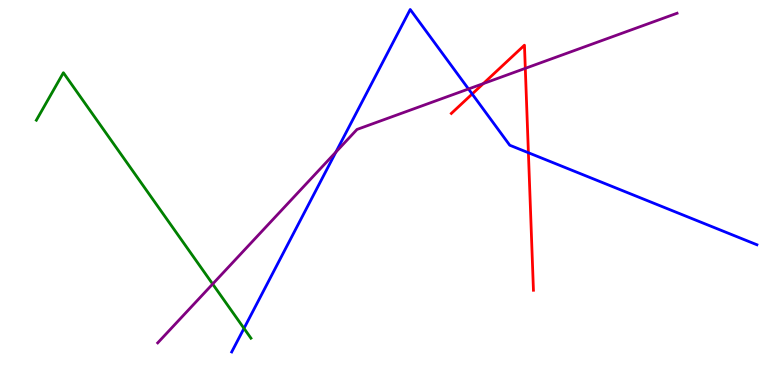[{'lines': ['blue', 'red'], 'intersections': [{'x': 6.09, 'y': 7.56}, {'x': 6.82, 'y': 6.03}]}, {'lines': ['green', 'red'], 'intersections': []}, {'lines': ['purple', 'red'], 'intersections': [{'x': 6.24, 'y': 7.83}, {'x': 6.78, 'y': 8.22}]}, {'lines': ['blue', 'green'], 'intersections': [{'x': 3.15, 'y': 1.47}]}, {'lines': ['blue', 'purple'], 'intersections': [{'x': 4.33, 'y': 6.05}, {'x': 6.05, 'y': 7.69}]}, {'lines': ['green', 'purple'], 'intersections': [{'x': 2.74, 'y': 2.62}]}]